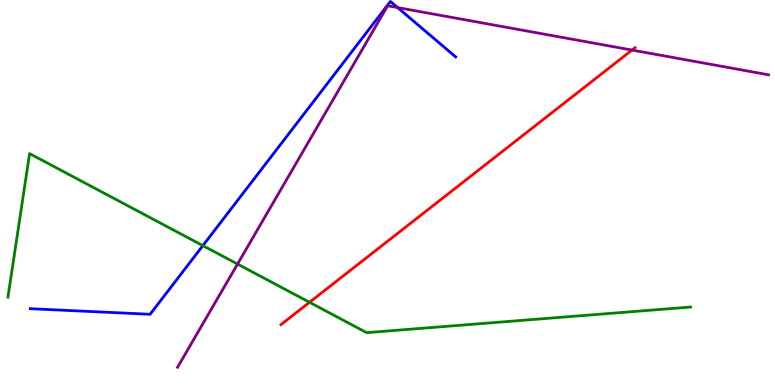[{'lines': ['blue', 'red'], 'intersections': []}, {'lines': ['green', 'red'], 'intersections': [{'x': 3.99, 'y': 2.15}]}, {'lines': ['purple', 'red'], 'intersections': [{'x': 8.16, 'y': 8.7}]}, {'lines': ['blue', 'green'], 'intersections': [{'x': 2.62, 'y': 3.62}]}, {'lines': ['blue', 'purple'], 'intersections': [{'x': 5.13, 'y': 9.8}]}, {'lines': ['green', 'purple'], 'intersections': [{'x': 3.07, 'y': 3.14}]}]